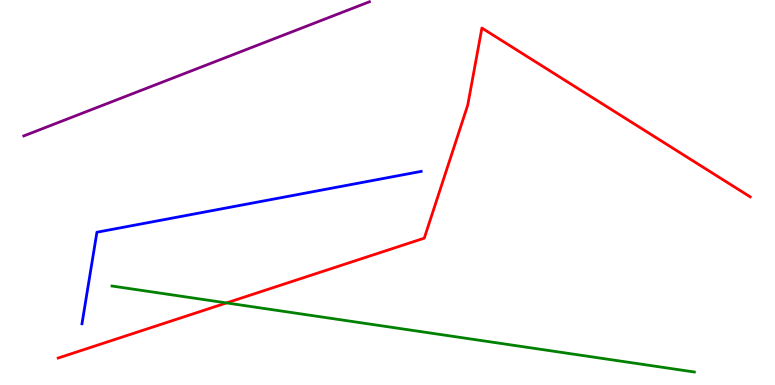[{'lines': ['blue', 'red'], 'intersections': []}, {'lines': ['green', 'red'], 'intersections': [{'x': 2.92, 'y': 2.13}]}, {'lines': ['purple', 'red'], 'intersections': []}, {'lines': ['blue', 'green'], 'intersections': []}, {'lines': ['blue', 'purple'], 'intersections': []}, {'lines': ['green', 'purple'], 'intersections': []}]